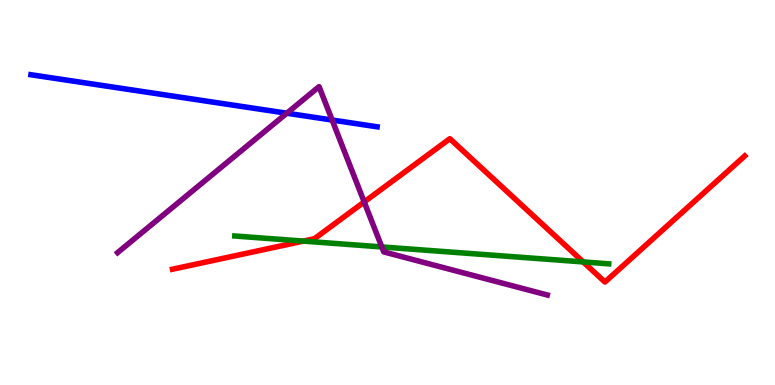[{'lines': ['blue', 'red'], 'intersections': []}, {'lines': ['green', 'red'], 'intersections': [{'x': 3.91, 'y': 3.74}, {'x': 7.53, 'y': 3.2}]}, {'lines': ['purple', 'red'], 'intersections': [{'x': 4.7, 'y': 4.75}]}, {'lines': ['blue', 'green'], 'intersections': []}, {'lines': ['blue', 'purple'], 'intersections': [{'x': 3.7, 'y': 7.06}, {'x': 4.29, 'y': 6.88}]}, {'lines': ['green', 'purple'], 'intersections': [{'x': 4.93, 'y': 3.59}]}]